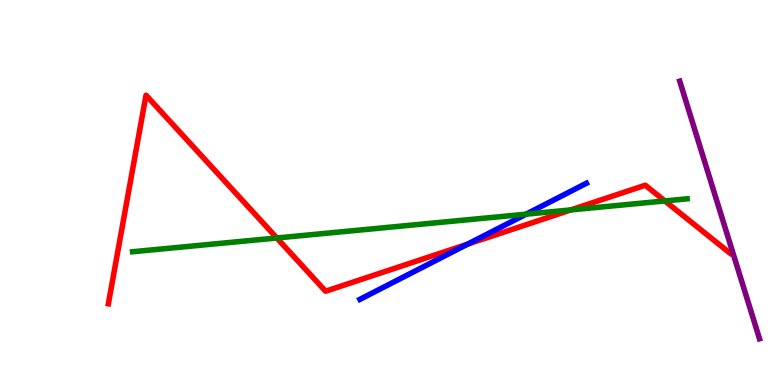[{'lines': ['blue', 'red'], 'intersections': [{'x': 6.03, 'y': 3.66}]}, {'lines': ['green', 'red'], 'intersections': [{'x': 3.57, 'y': 3.82}, {'x': 7.37, 'y': 4.55}, {'x': 8.58, 'y': 4.78}]}, {'lines': ['purple', 'red'], 'intersections': []}, {'lines': ['blue', 'green'], 'intersections': [{'x': 6.79, 'y': 4.44}]}, {'lines': ['blue', 'purple'], 'intersections': []}, {'lines': ['green', 'purple'], 'intersections': []}]